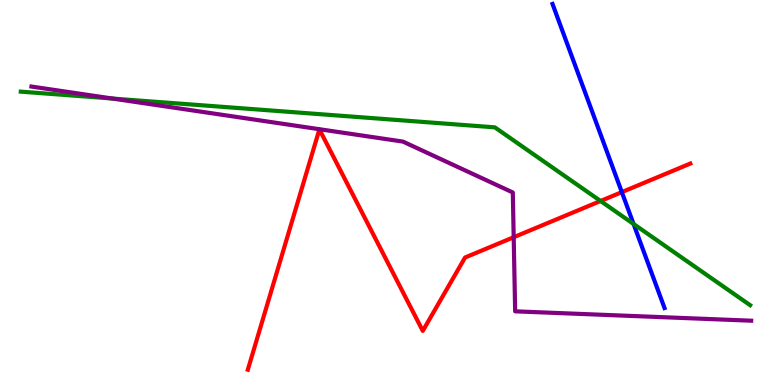[{'lines': ['blue', 'red'], 'intersections': [{'x': 8.02, 'y': 5.01}]}, {'lines': ['green', 'red'], 'intersections': [{'x': 7.75, 'y': 4.78}]}, {'lines': ['purple', 'red'], 'intersections': [{'x': 6.63, 'y': 3.84}]}, {'lines': ['blue', 'green'], 'intersections': [{'x': 8.18, 'y': 4.18}]}, {'lines': ['blue', 'purple'], 'intersections': []}, {'lines': ['green', 'purple'], 'intersections': [{'x': 1.45, 'y': 7.44}]}]